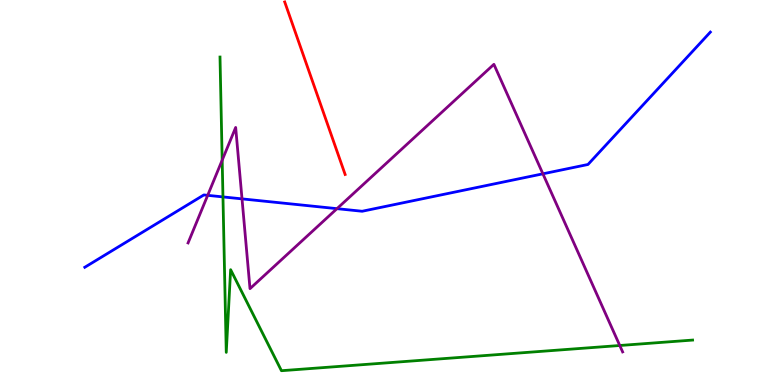[{'lines': ['blue', 'red'], 'intersections': []}, {'lines': ['green', 'red'], 'intersections': []}, {'lines': ['purple', 'red'], 'intersections': []}, {'lines': ['blue', 'green'], 'intersections': [{'x': 2.88, 'y': 4.89}]}, {'lines': ['blue', 'purple'], 'intersections': [{'x': 2.68, 'y': 4.93}, {'x': 3.12, 'y': 4.83}, {'x': 4.35, 'y': 4.58}, {'x': 7.01, 'y': 5.49}]}, {'lines': ['green', 'purple'], 'intersections': [{'x': 2.87, 'y': 5.84}, {'x': 8.0, 'y': 1.03}]}]